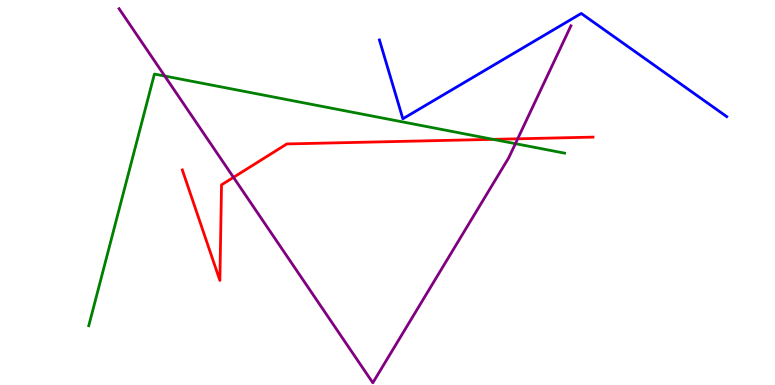[{'lines': ['blue', 'red'], 'intersections': []}, {'lines': ['green', 'red'], 'intersections': [{'x': 6.36, 'y': 6.38}]}, {'lines': ['purple', 'red'], 'intersections': [{'x': 3.01, 'y': 5.39}, {'x': 6.68, 'y': 6.39}]}, {'lines': ['blue', 'green'], 'intersections': []}, {'lines': ['blue', 'purple'], 'intersections': []}, {'lines': ['green', 'purple'], 'intersections': [{'x': 2.13, 'y': 8.02}, {'x': 6.65, 'y': 6.27}]}]